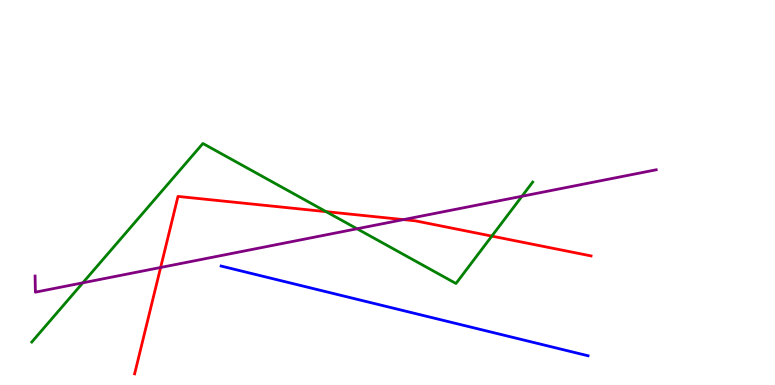[{'lines': ['blue', 'red'], 'intersections': []}, {'lines': ['green', 'red'], 'intersections': [{'x': 4.21, 'y': 4.5}, {'x': 6.35, 'y': 3.87}]}, {'lines': ['purple', 'red'], 'intersections': [{'x': 2.07, 'y': 3.05}, {'x': 5.21, 'y': 4.3}]}, {'lines': ['blue', 'green'], 'intersections': []}, {'lines': ['blue', 'purple'], 'intersections': []}, {'lines': ['green', 'purple'], 'intersections': [{'x': 1.07, 'y': 2.65}, {'x': 4.61, 'y': 4.06}, {'x': 6.74, 'y': 4.9}]}]